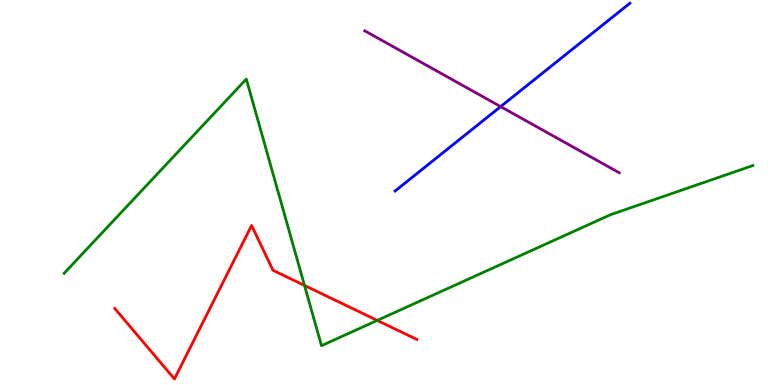[{'lines': ['blue', 'red'], 'intersections': []}, {'lines': ['green', 'red'], 'intersections': [{'x': 3.93, 'y': 2.59}, {'x': 4.87, 'y': 1.68}]}, {'lines': ['purple', 'red'], 'intersections': []}, {'lines': ['blue', 'green'], 'intersections': []}, {'lines': ['blue', 'purple'], 'intersections': [{'x': 6.46, 'y': 7.23}]}, {'lines': ['green', 'purple'], 'intersections': []}]